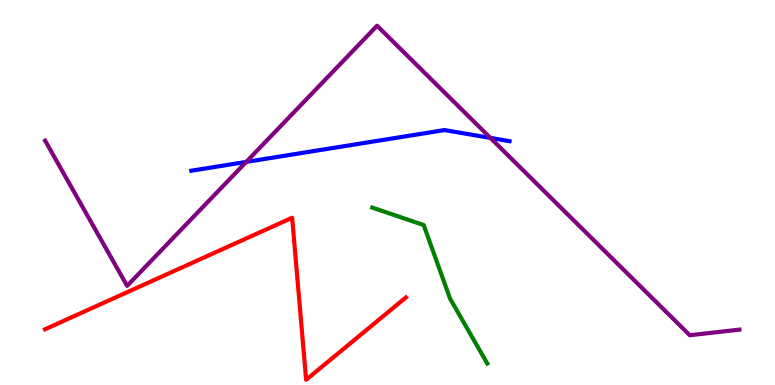[{'lines': ['blue', 'red'], 'intersections': []}, {'lines': ['green', 'red'], 'intersections': []}, {'lines': ['purple', 'red'], 'intersections': []}, {'lines': ['blue', 'green'], 'intersections': []}, {'lines': ['blue', 'purple'], 'intersections': [{'x': 3.18, 'y': 5.79}, {'x': 6.33, 'y': 6.42}]}, {'lines': ['green', 'purple'], 'intersections': []}]